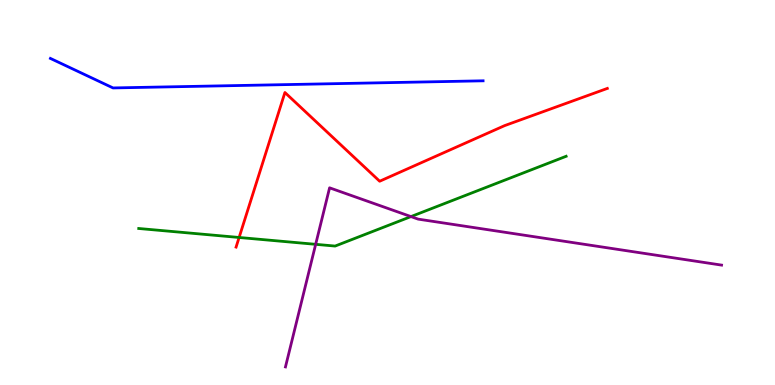[{'lines': ['blue', 'red'], 'intersections': []}, {'lines': ['green', 'red'], 'intersections': [{'x': 3.09, 'y': 3.83}]}, {'lines': ['purple', 'red'], 'intersections': []}, {'lines': ['blue', 'green'], 'intersections': []}, {'lines': ['blue', 'purple'], 'intersections': []}, {'lines': ['green', 'purple'], 'intersections': [{'x': 4.07, 'y': 3.65}, {'x': 5.3, 'y': 4.37}]}]